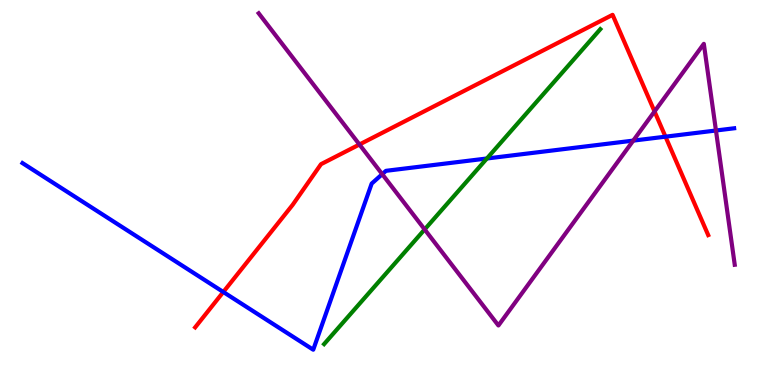[{'lines': ['blue', 'red'], 'intersections': [{'x': 2.88, 'y': 2.42}, {'x': 8.59, 'y': 6.45}]}, {'lines': ['green', 'red'], 'intersections': []}, {'lines': ['purple', 'red'], 'intersections': [{'x': 4.64, 'y': 6.25}, {'x': 8.45, 'y': 7.11}]}, {'lines': ['blue', 'green'], 'intersections': [{'x': 6.28, 'y': 5.88}]}, {'lines': ['blue', 'purple'], 'intersections': [{'x': 4.93, 'y': 5.48}, {'x': 8.17, 'y': 6.35}, {'x': 9.24, 'y': 6.61}]}, {'lines': ['green', 'purple'], 'intersections': [{'x': 5.48, 'y': 4.04}]}]